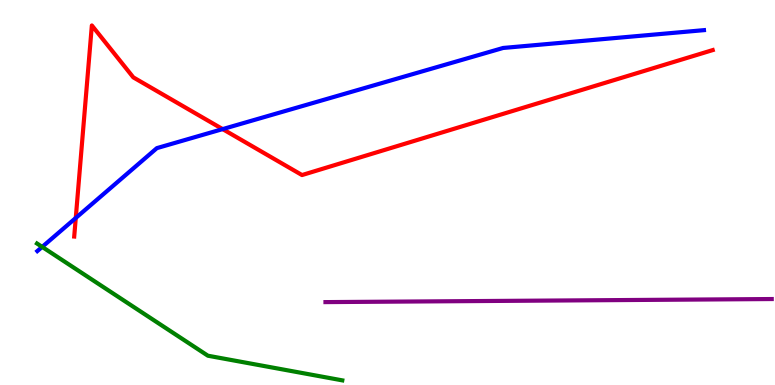[{'lines': ['blue', 'red'], 'intersections': [{'x': 0.978, 'y': 4.34}, {'x': 2.87, 'y': 6.65}]}, {'lines': ['green', 'red'], 'intersections': []}, {'lines': ['purple', 'red'], 'intersections': []}, {'lines': ['blue', 'green'], 'intersections': [{'x': 0.544, 'y': 3.59}]}, {'lines': ['blue', 'purple'], 'intersections': []}, {'lines': ['green', 'purple'], 'intersections': []}]